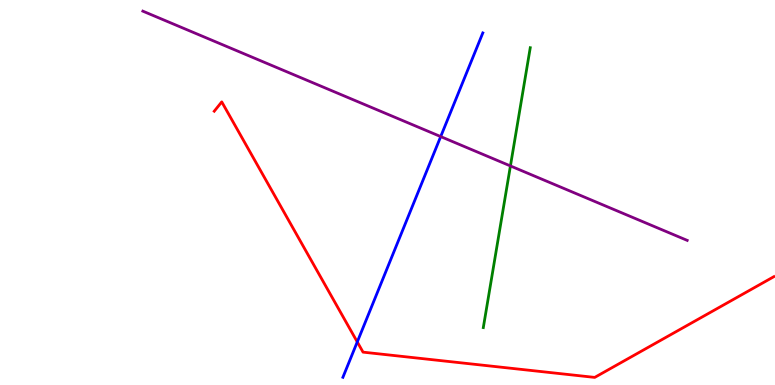[{'lines': ['blue', 'red'], 'intersections': [{'x': 4.61, 'y': 1.12}]}, {'lines': ['green', 'red'], 'intersections': []}, {'lines': ['purple', 'red'], 'intersections': []}, {'lines': ['blue', 'green'], 'intersections': []}, {'lines': ['blue', 'purple'], 'intersections': [{'x': 5.69, 'y': 6.45}]}, {'lines': ['green', 'purple'], 'intersections': [{'x': 6.59, 'y': 5.69}]}]